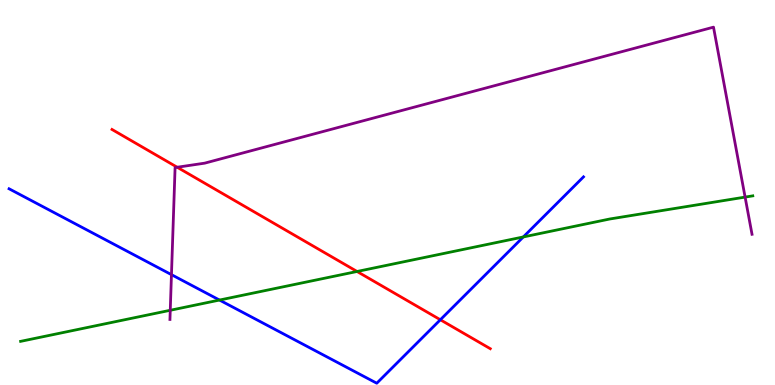[{'lines': ['blue', 'red'], 'intersections': [{'x': 5.68, 'y': 1.69}]}, {'lines': ['green', 'red'], 'intersections': [{'x': 4.61, 'y': 2.95}]}, {'lines': ['purple', 'red'], 'intersections': [{'x': 2.29, 'y': 5.66}]}, {'lines': ['blue', 'green'], 'intersections': [{'x': 2.83, 'y': 2.21}, {'x': 6.75, 'y': 3.85}]}, {'lines': ['blue', 'purple'], 'intersections': [{'x': 2.21, 'y': 2.87}]}, {'lines': ['green', 'purple'], 'intersections': [{'x': 2.2, 'y': 1.94}, {'x': 9.61, 'y': 4.88}]}]